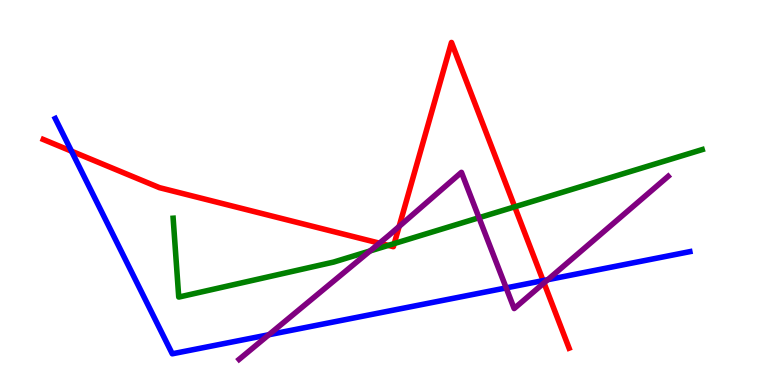[{'lines': ['blue', 'red'], 'intersections': [{'x': 0.923, 'y': 6.07}, {'x': 7.01, 'y': 2.71}]}, {'lines': ['green', 'red'], 'intersections': [{'x': 5.01, 'y': 3.63}, {'x': 5.09, 'y': 3.67}, {'x': 6.64, 'y': 4.63}]}, {'lines': ['purple', 'red'], 'intersections': [{'x': 4.9, 'y': 3.68}, {'x': 5.15, 'y': 4.12}, {'x': 7.02, 'y': 2.65}]}, {'lines': ['blue', 'green'], 'intersections': []}, {'lines': ['blue', 'purple'], 'intersections': [{'x': 3.47, 'y': 1.31}, {'x': 6.53, 'y': 2.52}, {'x': 7.07, 'y': 2.74}]}, {'lines': ['green', 'purple'], 'intersections': [{'x': 4.77, 'y': 3.48}, {'x': 6.18, 'y': 4.35}]}]